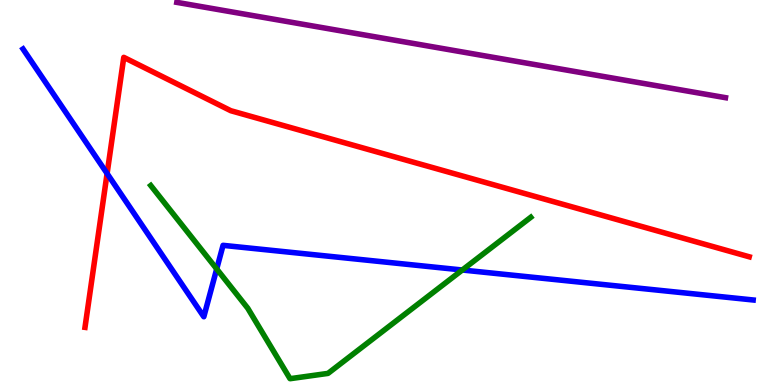[{'lines': ['blue', 'red'], 'intersections': [{'x': 1.38, 'y': 5.49}]}, {'lines': ['green', 'red'], 'intersections': []}, {'lines': ['purple', 'red'], 'intersections': []}, {'lines': ['blue', 'green'], 'intersections': [{'x': 2.8, 'y': 3.01}, {'x': 5.97, 'y': 2.99}]}, {'lines': ['blue', 'purple'], 'intersections': []}, {'lines': ['green', 'purple'], 'intersections': []}]